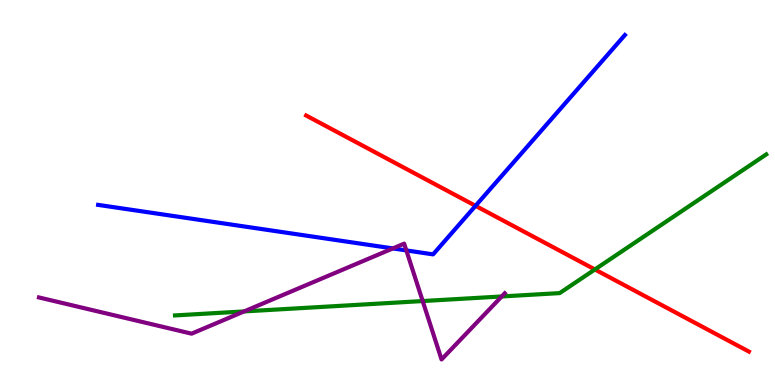[{'lines': ['blue', 'red'], 'intersections': [{'x': 6.14, 'y': 4.65}]}, {'lines': ['green', 'red'], 'intersections': [{'x': 7.68, 'y': 3.0}]}, {'lines': ['purple', 'red'], 'intersections': []}, {'lines': ['blue', 'green'], 'intersections': []}, {'lines': ['blue', 'purple'], 'intersections': [{'x': 5.07, 'y': 3.55}, {'x': 5.24, 'y': 3.5}]}, {'lines': ['green', 'purple'], 'intersections': [{'x': 3.15, 'y': 1.91}, {'x': 5.45, 'y': 2.18}, {'x': 6.47, 'y': 2.3}]}]